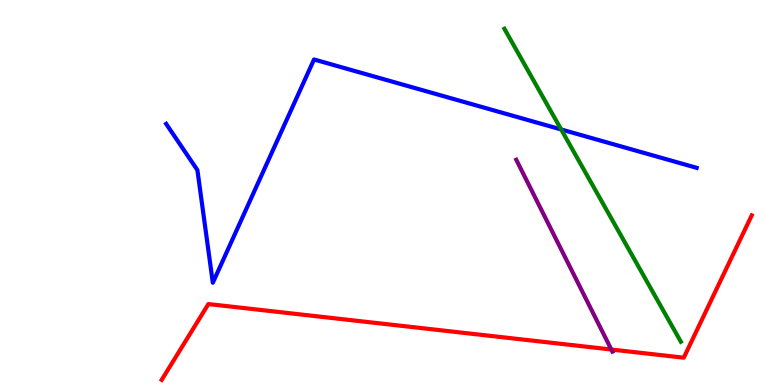[{'lines': ['blue', 'red'], 'intersections': []}, {'lines': ['green', 'red'], 'intersections': []}, {'lines': ['purple', 'red'], 'intersections': [{'x': 7.89, 'y': 0.922}]}, {'lines': ['blue', 'green'], 'intersections': [{'x': 7.24, 'y': 6.64}]}, {'lines': ['blue', 'purple'], 'intersections': []}, {'lines': ['green', 'purple'], 'intersections': []}]